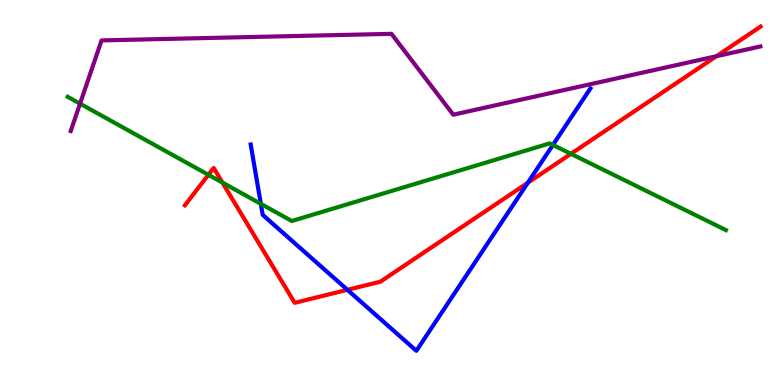[{'lines': ['blue', 'red'], 'intersections': [{'x': 4.48, 'y': 2.47}, {'x': 6.81, 'y': 5.25}]}, {'lines': ['green', 'red'], 'intersections': [{'x': 2.69, 'y': 5.46}, {'x': 2.87, 'y': 5.26}, {'x': 7.37, 'y': 6.0}]}, {'lines': ['purple', 'red'], 'intersections': [{'x': 9.24, 'y': 8.54}]}, {'lines': ['blue', 'green'], 'intersections': [{'x': 3.37, 'y': 4.7}, {'x': 7.13, 'y': 6.24}]}, {'lines': ['blue', 'purple'], 'intersections': []}, {'lines': ['green', 'purple'], 'intersections': [{'x': 1.03, 'y': 7.31}]}]